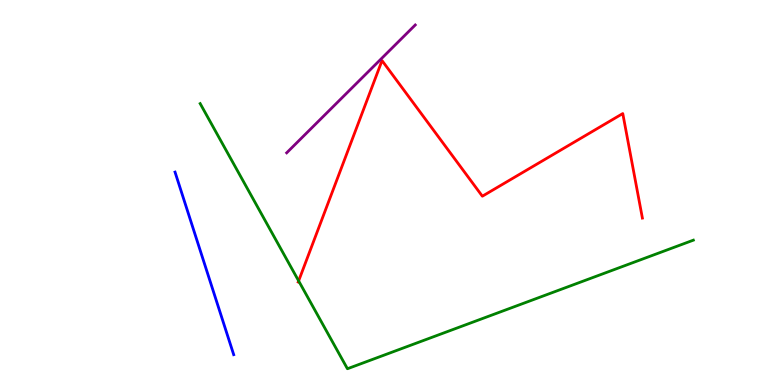[{'lines': ['blue', 'red'], 'intersections': []}, {'lines': ['green', 'red'], 'intersections': [{'x': 3.85, 'y': 2.7}]}, {'lines': ['purple', 'red'], 'intersections': []}, {'lines': ['blue', 'green'], 'intersections': []}, {'lines': ['blue', 'purple'], 'intersections': []}, {'lines': ['green', 'purple'], 'intersections': []}]